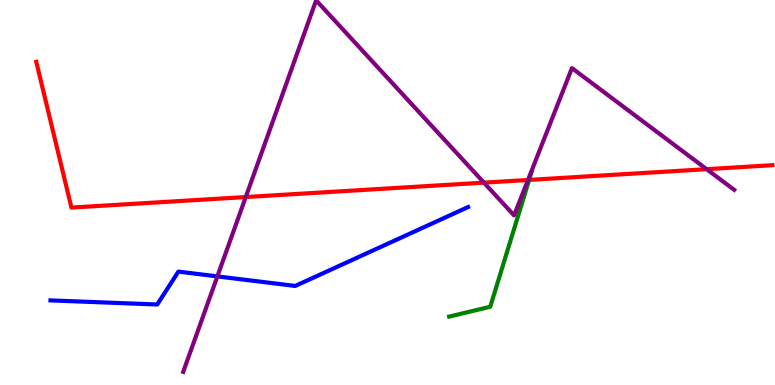[{'lines': ['blue', 'red'], 'intersections': []}, {'lines': ['green', 'red'], 'intersections': [{'x': 6.83, 'y': 5.33}]}, {'lines': ['purple', 'red'], 'intersections': [{'x': 3.17, 'y': 4.88}, {'x': 6.24, 'y': 5.26}, {'x': 6.81, 'y': 5.33}, {'x': 9.12, 'y': 5.61}]}, {'lines': ['blue', 'green'], 'intersections': []}, {'lines': ['blue', 'purple'], 'intersections': [{'x': 2.8, 'y': 2.82}]}, {'lines': ['green', 'purple'], 'intersections': []}]